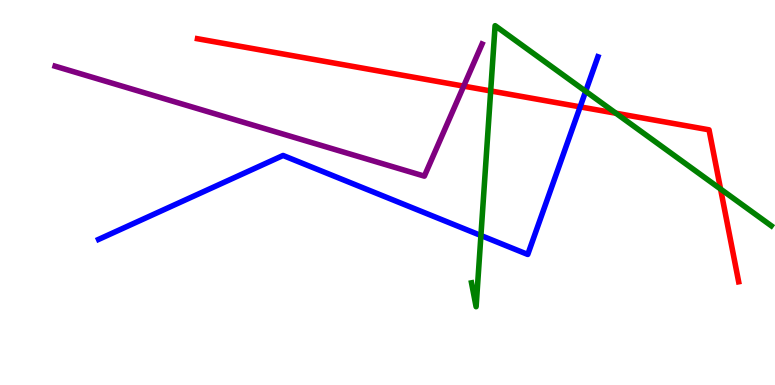[{'lines': ['blue', 'red'], 'intersections': [{'x': 7.49, 'y': 7.22}]}, {'lines': ['green', 'red'], 'intersections': [{'x': 6.33, 'y': 7.64}, {'x': 7.95, 'y': 7.06}, {'x': 9.3, 'y': 5.09}]}, {'lines': ['purple', 'red'], 'intersections': [{'x': 5.98, 'y': 7.76}]}, {'lines': ['blue', 'green'], 'intersections': [{'x': 6.21, 'y': 3.88}, {'x': 7.56, 'y': 7.63}]}, {'lines': ['blue', 'purple'], 'intersections': []}, {'lines': ['green', 'purple'], 'intersections': []}]